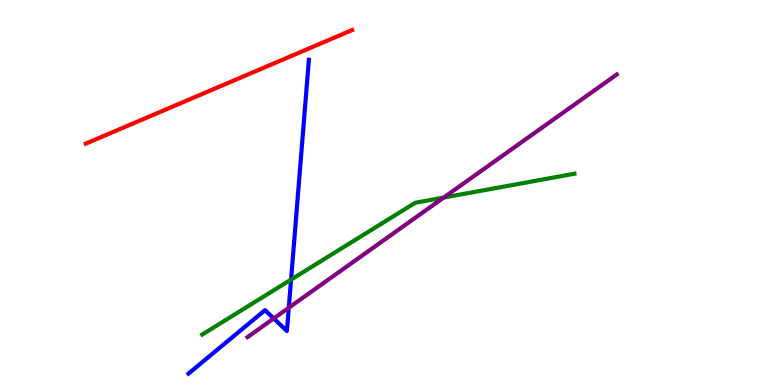[{'lines': ['blue', 'red'], 'intersections': []}, {'lines': ['green', 'red'], 'intersections': []}, {'lines': ['purple', 'red'], 'intersections': []}, {'lines': ['blue', 'green'], 'intersections': [{'x': 3.76, 'y': 2.74}]}, {'lines': ['blue', 'purple'], 'intersections': [{'x': 3.53, 'y': 1.73}, {'x': 3.73, 'y': 2.01}]}, {'lines': ['green', 'purple'], 'intersections': [{'x': 5.73, 'y': 4.87}]}]